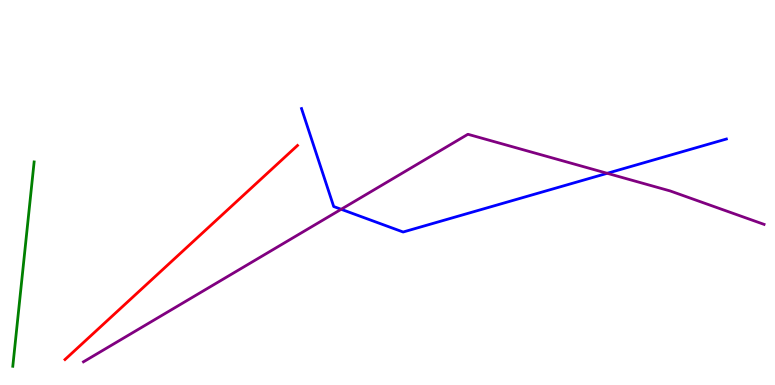[{'lines': ['blue', 'red'], 'intersections': []}, {'lines': ['green', 'red'], 'intersections': []}, {'lines': ['purple', 'red'], 'intersections': []}, {'lines': ['blue', 'green'], 'intersections': []}, {'lines': ['blue', 'purple'], 'intersections': [{'x': 4.4, 'y': 4.56}, {'x': 7.83, 'y': 5.5}]}, {'lines': ['green', 'purple'], 'intersections': []}]